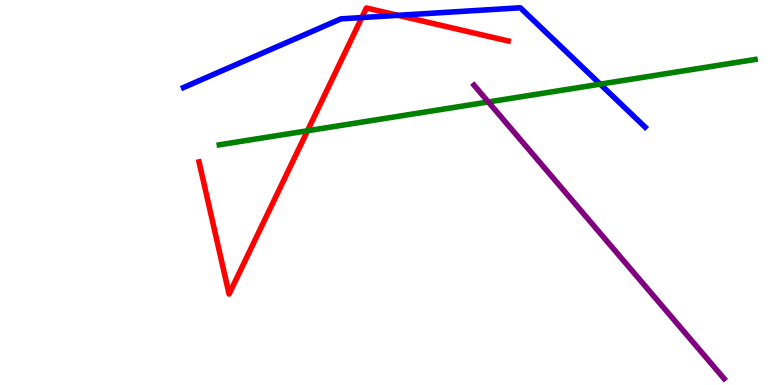[{'lines': ['blue', 'red'], 'intersections': [{'x': 4.67, 'y': 9.54}, {'x': 5.13, 'y': 9.6}]}, {'lines': ['green', 'red'], 'intersections': [{'x': 3.97, 'y': 6.6}]}, {'lines': ['purple', 'red'], 'intersections': []}, {'lines': ['blue', 'green'], 'intersections': [{'x': 7.74, 'y': 7.81}]}, {'lines': ['blue', 'purple'], 'intersections': []}, {'lines': ['green', 'purple'], 'intersections': [{'x': 6.3, 'y': 7.35}]}]